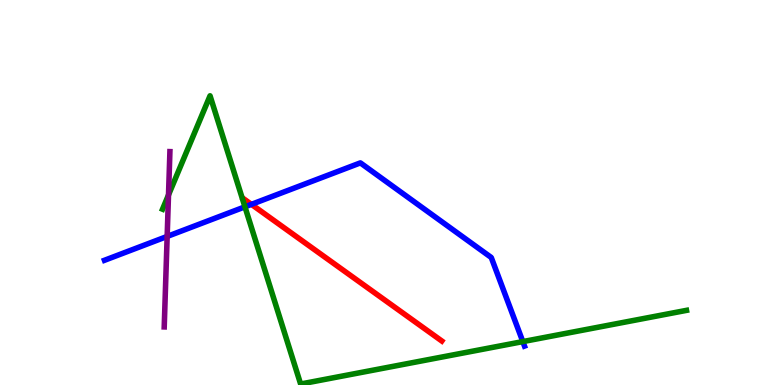[{'lines': ['blue', 'red'], 'intersections': [{'x': 3.24, 'y': 4.69}]}, {'lines': ['green', 'red'], 'intersections': []}, {'lines': ['purple', 'red'], 'intersections': []}, {'lines': ['blue', 'green'], 'intersections': [{'x': 3.16, 'y': 4.63}, {'x': 6.75, 'y': 1.13}]}, {'lines': ['blue', 'purple'], 'intersections': [{'x': 2.16, 'y': 3.86}]}, {'lines': ['green', 'purple'], 'intersections': [{'x': 2.17, 'y': 4.94}]}]